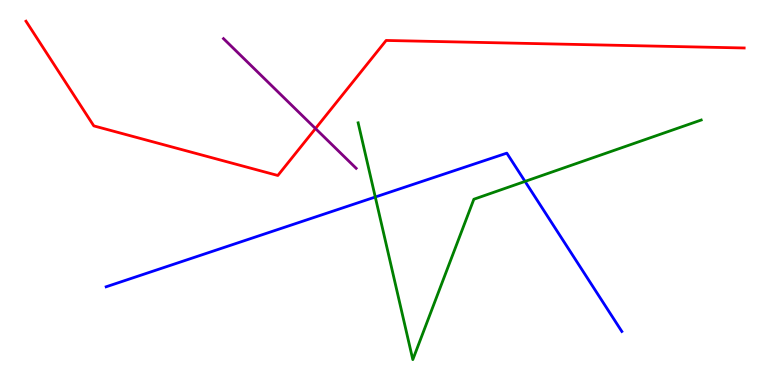[{'lines': ['blue', 'red'], 'intersections': []}, {'lines': ['green', 'red'], 'intersections': []}, {'lines': ['purple', 'red'], 'intersections': [{'x': 4.07, 'y': 6.66}]}, {'lines': ['blue', 'green'], 'intersections': [{'x': 4.84, 'y': 4.88}, {'x': 6.77, 'y': 5.29}]}, {'lines': ['blue', 'purple'], 'intersections': []}, {'lines': ['green', 'purple'], 'intersections': []}]